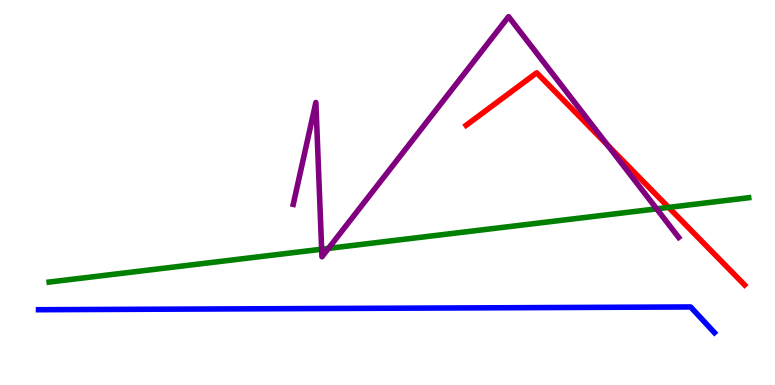[{'lines': ['blue', 'red'], 'intersections': []}, {'lines': ['green', 'red'], 'intersections': [{'x': 8.63, 'y': 4.61}]}, {'lines': ['purple', 'red'], 'intersections': [{'x': 7.84, 'y': 6.23}]}, {'lines': ['blue', 'green'], 'intersections': []}, {'lines': ['blue', 'purple'], 'intersections': []}, {'lines': ['green', 'purple'], 'intersections': [{'x': 4.15, 'y': 3.53}, {'x': 4.24, 'y': 3.55}, {'x': 8.47, 'y': 4.58}]}]